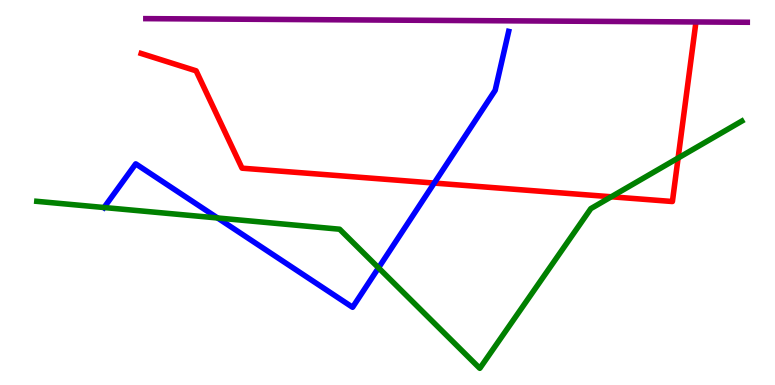[{'lines': ['blue', 'red'], 'intersections': [{'x': 5.6, 'y': 5.25}]}, {'lines': ['green', 'red'], 'intersections': [{'x': 7.89, 'y': 4.89}, {'x': 8.75, 'y': 5.9}]}, {'lines': ['purple', 'red'], 'intersections': []}, {'lines': ['blue', 'green'], 'intersections': [{'x': 1.34, 'y': 4.61}, {'x': 2.81, 'y': 4.34}, {'x': 4.88, 'y': 3.04}]}, {'lines': ['blue', 'purple'], 'intersections': []}, {'lines': ['green', 'purple'], 'intersections': []}]